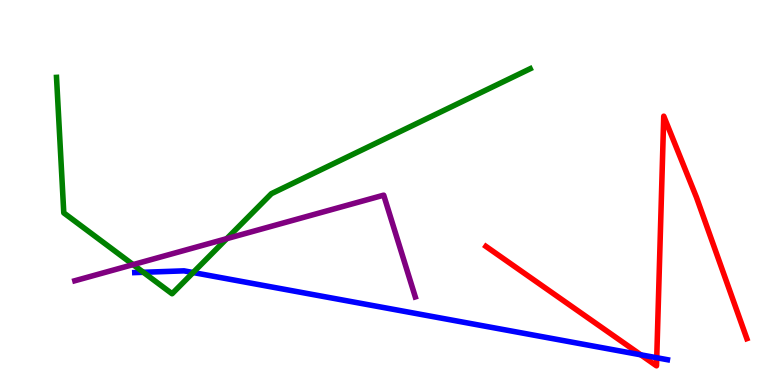[{'lines': ['blue', 'red'], 'intersections': [{'x': 8.27, 'y': 0.784}, {'x': 8.47, 'y': 0.708}]}, {'lines': ['green', 'red'], 'intersections': []}, {'lines': ['purple', 'red'], 'intersections': []}, {'lines': ['blue', 'green'], 'intersections': [{'x': 1.85, 'y': 2.93}, {'x': 2.49, 'y': 2.92}]}, {'lines': ['blue', 'purple'], 'intersections': []}, {'lines': ['green', 'purple'], 'intersections': [{'x': 1.72, 'y': 3.13}, {'x': 2.93, 'y': 3.8}]}]